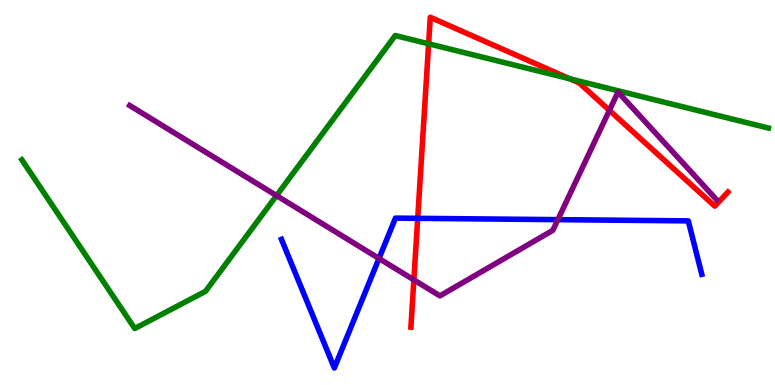[{'lines': ['blue', 'red'], 'intersections': [{'x': 5.39, 'y': 4.33}]}, {'lines': ['green', 'red'], 'intersections': [{'x': 5.53, 'y': 8.86}, {'x': 7.35, 'y': 7.95}]}, {'lines': ['purple', 'red'], 'intersections': [{'x': 5.34, 'y': 2.73}, {'x': 7.86, 'y': 7.13}]}, {'lines': ['blue', 'green'], 'intersections': []}, {'lines': ['blue', 'purple'], 'intersections': [{'x': 4.89, 'y': 3.29}, {'x': 7.2, 'y': 4.29}]}, {'lines': ['green', 'purple'], 'intersections': [{'x': 3.57, 'y': 4.92}]}]